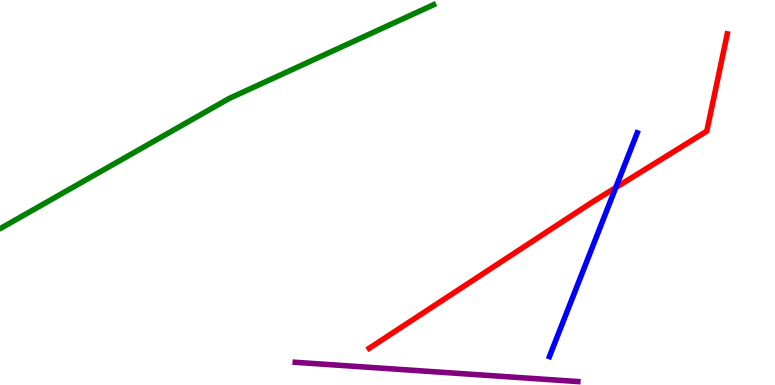[{'lines': ['blue', 'red'], 'intersections': [{'x': 7.95, 'y': 5.13}]}, {'lines': ['green', 'red'], 'intersections': []}, {'lines': ['purple', 'red'], 'intersections': []}, {'lines': ['blue', 'green'], 'intersections': []}, {'lines': ['blue', 'purple'], 'intersections': []}, {'lines': ['green', 'purple'], 'intersections': []}]